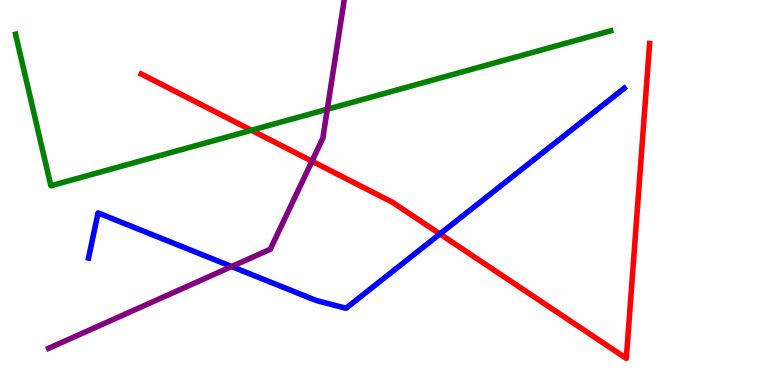[{'lines': ['blue', 'red'], 'intersections': [{'x': 5.68, 'y': 3.92}]}, {'lines': ['green', 'red'], 'intersections': [{'x': 3.24, 'y': 6.62}]}, {'lines': ['purple', 'red'], 'intersections': [{'x': 4.03, 'y': 5.81}]}, {'lines': ['blue', 'green'], 'intersections': []}, {'lines': ['blue', 'purple'], 'intersections': [{'x': 2.99, 'y': 3.08}]}, {'lines': ['green', 'purple'], 'intersections': [{'x': 4.22, 'y': 7.16}]}]